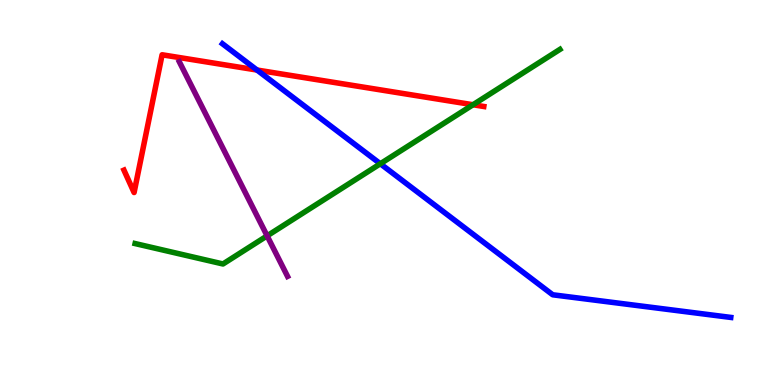[{'lines': ['blue', 'red'], 'intersections': [{'x': 3.32, 'y': 8.18}]}, {'lines': ['green', 'red'], 'intersections': [{'x': 6.1, 'y': 7.28}]}, {'lines': ['purple', 'red'], 'intersections': []}, {'lines': ['blue', 'green'], 'intersections': [{'x': 4.91, 'y': 5.75}]}, {'lines': ['blue', 'purple'], 'intersections': []}, {'lines': ['green', 'purple'], 'intersections': [{'x': 3.45, 'y': 3.87}]}]